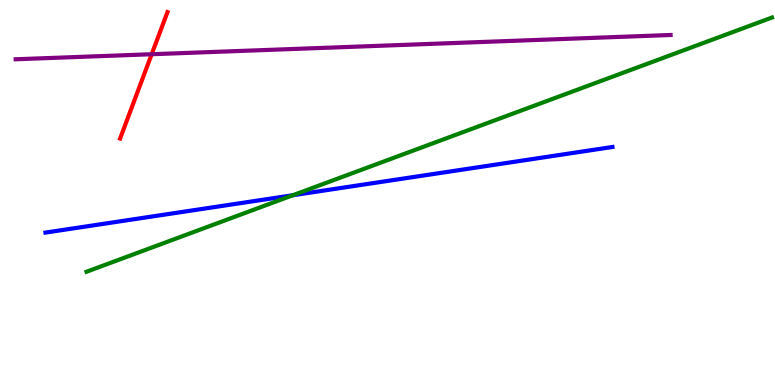[{'lines': ['blue', 'red'], 'intersections': []}, {'lines': ['green', 'red'], 'intersections': []}, {'lines': ['purple', 'red'], 'intersections': [{'x': 1.96, 'y': 8.59}]}, {'lines': ['blue', 'green'], 'intersections': [{'x': 3.78, 'y': 4.93}]}, {'lines': ['blue', 'purple'], 'intersections': []}, {'lines': ['green', 'purple'], 'intersections': []}]